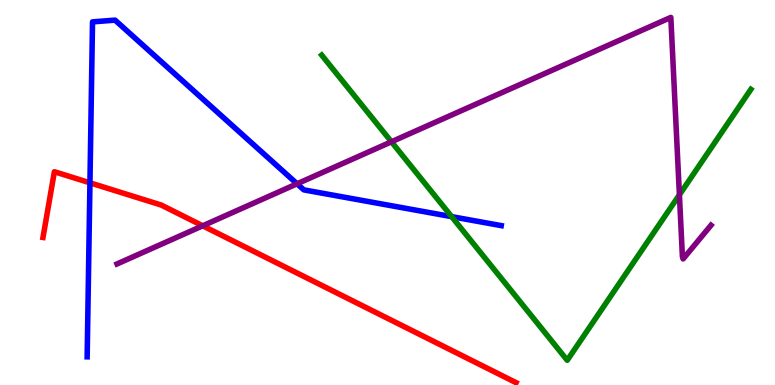[{'lines': ['blue', 'red'], 'intersections': [{'x': 1.16, 'y': 5.25}]}, {'lines': ['green', 'red'], 'intersections': []}, {'lines': ['purple', 'red'], 'intersections': [{'x': 2.62, 'y': 4.14}]}, {'lines': ['blue', 'green'], 'intersections': [{'x': 5.83, 'y': 4.37}]}, {'lines': ['blue', 'purple'], 'intersections': [{'x': 3.83, 'y': 5.23}]}, {'lines': ['green', 'purple'], 'intersections': [{'x': 5.05, 'y': 6.32}, {'x': 8.77, 'y': 4.94}]}]